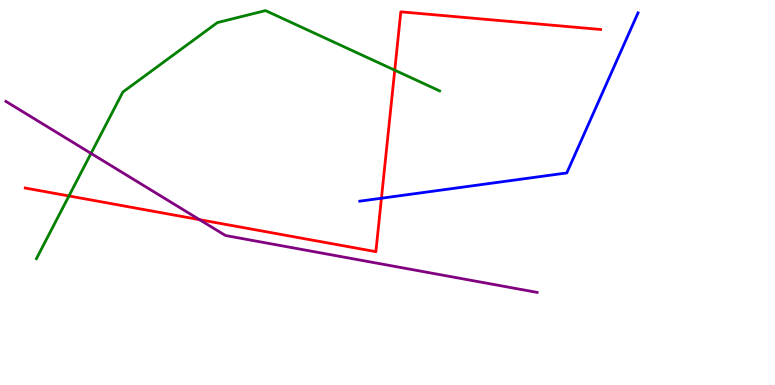[{'lines': ['blue', 'red'], 'intersections': [{'x': 4.92, 'y': 4.85}]}, {'lines': ['green', 'red'], 'intersections': [{'x': 0.89, 'y': 4.91}, {'x': 5.09, 'y': 8.18}]}, {'lines': ['purple', 'red'], 'intersections': [{'x': 2.57, 'y': 4.29}]}, {'lines': ['blue', 'green'], 'intersections': []}, {'lines': ['blue', 'purple'], 'intersections': []}, {'lines': ['green', 'purple'], 'intersections': [{'x': 1.17, 'y': 6.02}]}]